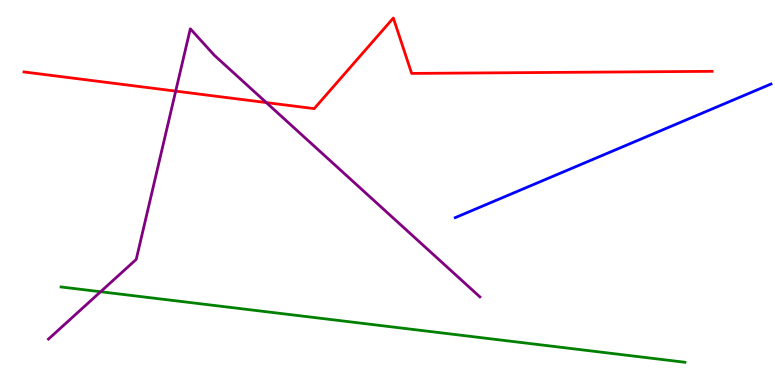[{'lines': ['blue', 'red'], 'intersections': []}, {'lines': ['green', 'red'], 'intersections': []}, {'lines': ['purple', 'red'], 'intersections': [{'x': 2.27, 'y': 7.63}, {'x': 3.44, 'y': 7.34}]}, {'lines': ['blue', 'green'], 'intersections': []}, {'lines': ['blue', 'purple'], 'intersections': []}, {'lines': ['green', 'purple'], 'intersections': [{'x': 1.3, 'y': 2.42}]}]